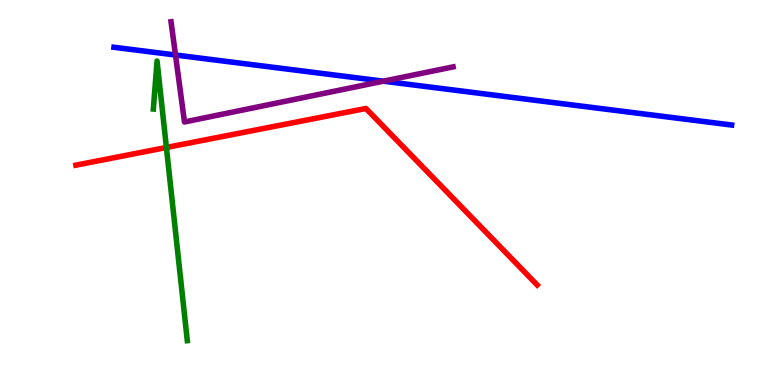[{'lines': ['blue', 'red'], 'intersections': []}, {'lines': ['green', 'red'], 'intersections': [{'x': 2.15, 'y': 6.17}]}, {'lines': ['purple', 'red'], 'intersections': []}, {'lines': ['blue', 'green'], 'intersections': []}, {'lines': ['blue', 'purple'], 'intersections': [{'x': 2.26, 'y': 8.57}, {'x': 4.95, 'y': 7.89}]}, {'lines': ['green', 'purple'], 'intersections': []}]